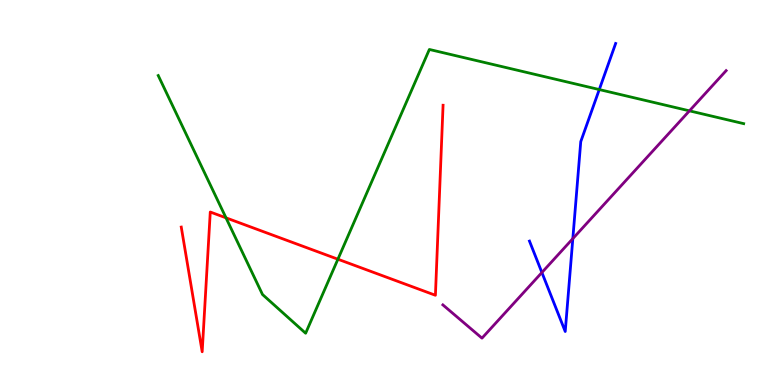[{'lines': ['blue', 'red'], 'intersections': []}, {'lines': ['green', 'red'], 'intersections': [{'x': 2.92, 'y': 4.34}, {'x': 4.36, 'y': 3.27}]}, {'lines': ['purple', 'red'], 'intersections': []}, {'lines': ['blue', 'green'], 'intersections': [{'x': 7.73, 'y': 7.67}]}, {'lines': ['blue', 'purple'], 'intersections': [{'x': 6.99, 'y': 2.92}, {'x': 7.39, 'y': 3.8}]}, {'lines': ['green', 'purple'], 'intersections': [{'x': 8.9, 'y': 7.12}]}]